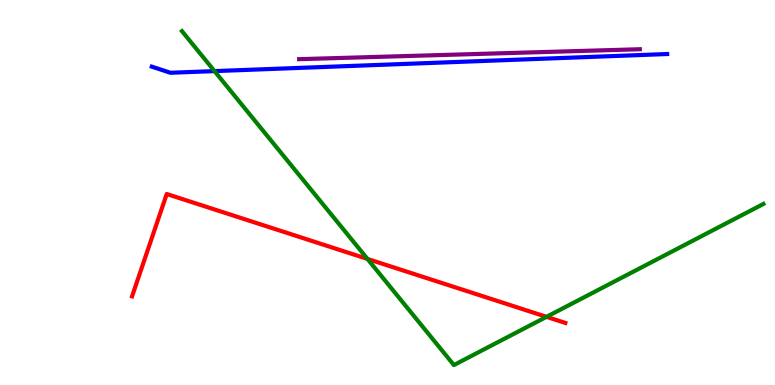[{'lines': ['blue', 'red'], 'intersections': []}, {'lines': ['green', 'red'], 'intersections': [{'x': 4.74, 'y': 3.27}, {'x': 7.05, 'y': 1.77}]}, {'lines': ['purple', 'red'], 'intersections': []}, {'lines': ['blue', 'green'], 'intersections': [{'x': 2.77, 'y': 8.15}]}, {'lines': ['blue', 'purple'], 'intersections': []}, {'lines': ['green', 'purple'], 'intersections': []}]